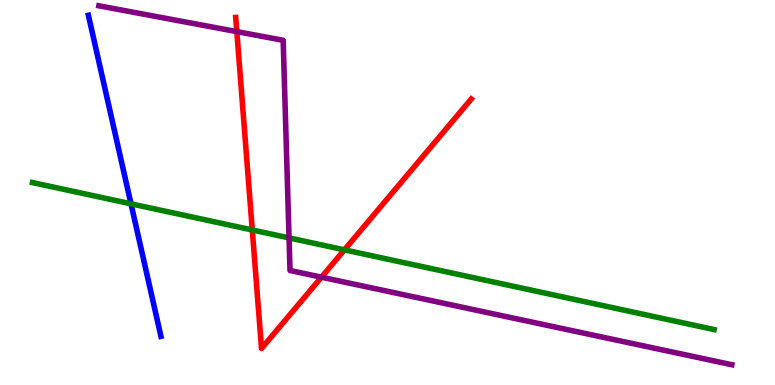[{'lines': ['blue', 'red'], 'intersections': []}, {'lines': ['green', 'red'], 'intersections': [{'x': 3.26, 'y': 4.03}, {'x': 4.44, 'y': 3.51}]}, {'lines': ['purple', 'red'], 'intersections': [{'x': 3.06, 'y': 9.18}, {'x': 4.15, 'y': 2.8}]}, {'lines': ['blue', 'green'], 'intersections': [{'x': 1.69, 'y': 4.71}]}, {'lines': ['blue', 'purple'], 'intersections': []}, {'lines': ['green', 'purple'], 'intersections': [{'x': 3.73, 'y': 3.82}]}]